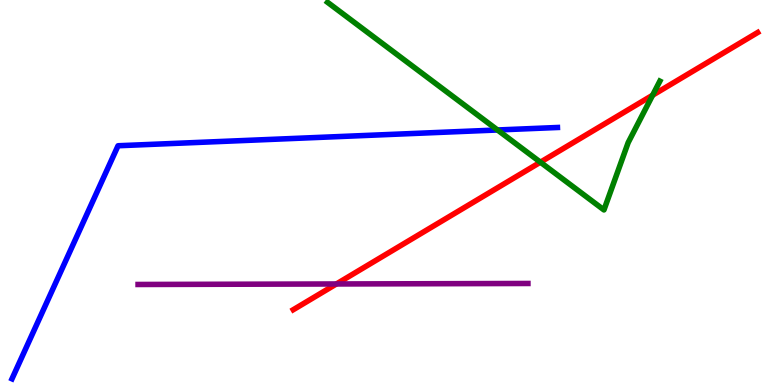[{'lines': ['blue', 'red'], 'intersections': []}, {'lines': ['green', 'red'], 'intersections': [{'x': 6.97, 'y': 5.79}, {'x': 8.42, 'y': 7.53}]}, {'lines': ['purple', 'red'], 'intersections': [{'x': 4.34, 'y': 2.62}]}, {'lines': ['blue', 'green'], 'intersections': [{'x': 6.42, 'y': 6.62}]}, {'lines': ['blue', 'purple'], 'intersections': []}, {'lines': ['green', 'purple'], 'intersections': []}]